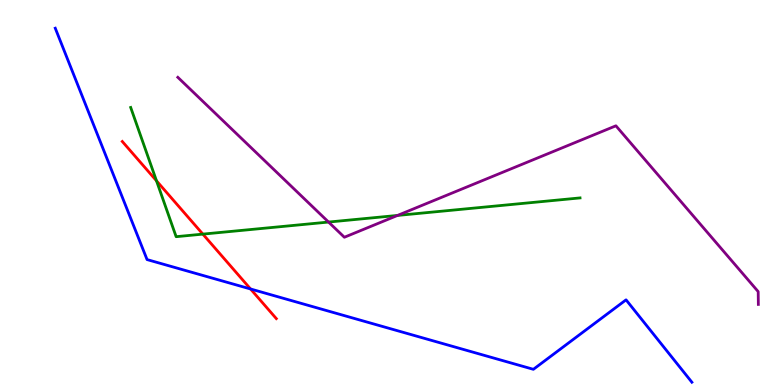[{'lines': ['blue', 'red'], 'intersections': [{'x': 3.23, 'y': 2.49}]}, {'lines': ['green', 'red'], 'intersections': [{'x': 2.02, 'y': 5.3}, {'x': 2.62, 'y': 3.92}]}, {'lines': ['purple', 'red'], 'intersections': []}, {'lines': ['blue', 'green'], 'intersections': []}, {'lines': ['blue', 'purple'], 'intersections': []}, {'lines': ['green', 'purple'], 'intersections': [{'x': 4.24, 'y': 4.23}, {'x': 5.13, 'y': 4.4}]}]